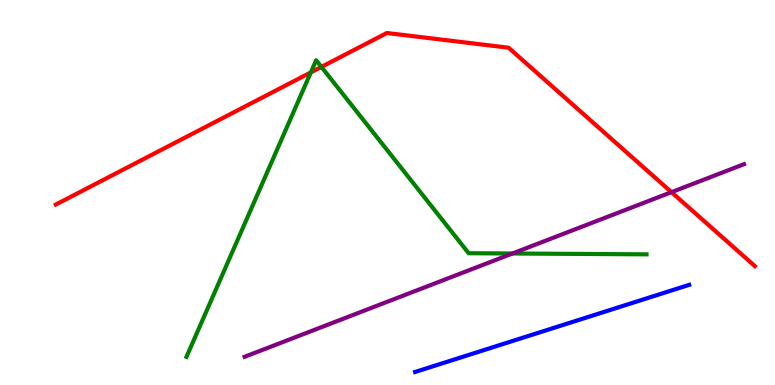[{'lines': ['blue', 'red'], 'intersections': []}, {'lines': ['green', 'red'], 'intersections': [{'x': 4.01, 'y': 8.12}, {'x': 4.15, 'y': 8.26}]}, {'lines': ['purple', 'red'], 'intersections': [{'x': 8.66, 'y': 5.01}]}, {'lines': ['blue', 'green'], 'intersections': []}, {'lines': ['blue', 'purple'], 'intersections': []}, {'lines': ['green', 'purple'], 'intersections': [{'x': 6.61, 'y': 3.42}]}]